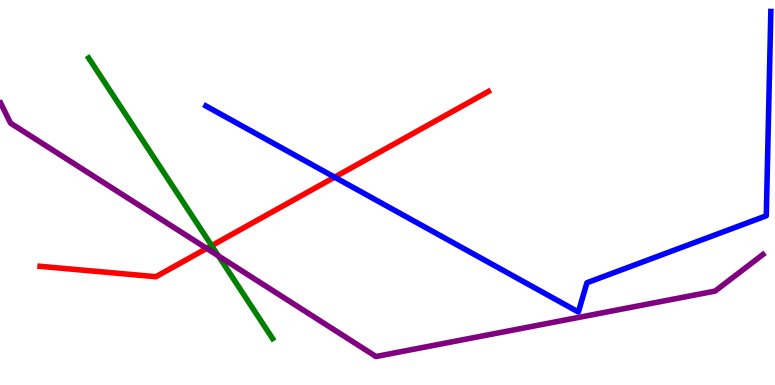[{'lines': ['blue', 'red'], 'intersections': [{'x': 4.32, 'y': 5.4}]}, {'lines': ['green', 'red'], 'intersections': [{'x': 2.73, 'y': 3.62}]}, {'lines': ['purple', 'red'], 'intersections': [{'x': 2.67, 'y': 3.55}]}, {'lines': ['blue', 'green'], 'intersections': []}, {'lines': ['blue', 'purple'], 'intersections': []}, {'lines': ['green', 'purple'], 'intersections': [{'x': 2.82, 'y': 3.35}]}]